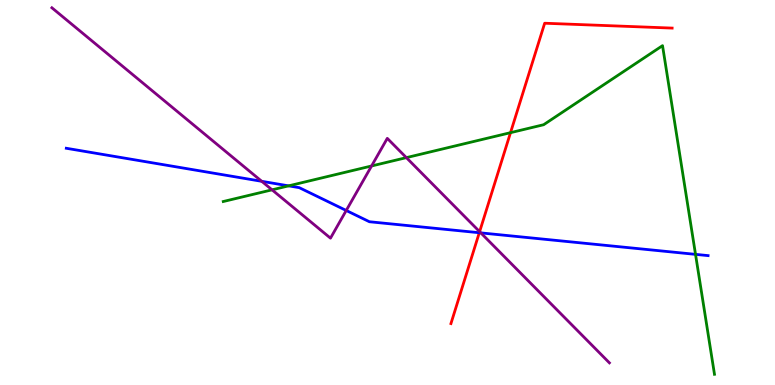[{'lines': ['blue', 'red'], 'intersections': [{'x': 6.18, 'y': 3.96}]}, {'lines': ['green', 'red'], 'intersections': [{'x': 6.59, 'y': 6.55}]}, {'lines': ['purple', 'red'], 'intersections': [{'x': 6.19, 'y': 3.98}]}, {'lines': ['blue', 'green'], 'intersections': [{'x': 3.72, 'y': 5.17}, {'x': 8.97, 'y': 3.39}]}, {'lines': ['blue', 'purple'], 'intersections': [{'x': 3.38, 'y': 5.29}, {'x': 4.47, 'y': 4.53}, {'x': 6.2, 'y': 3.95}]}, {'lines': ['green', 'purple'], 'intersections': [{'x': 3.51, 'y': 5.07}, {'x': 4.79, 'y': 5.69}, {'x': 5.24, 'y': 5.91}]}]